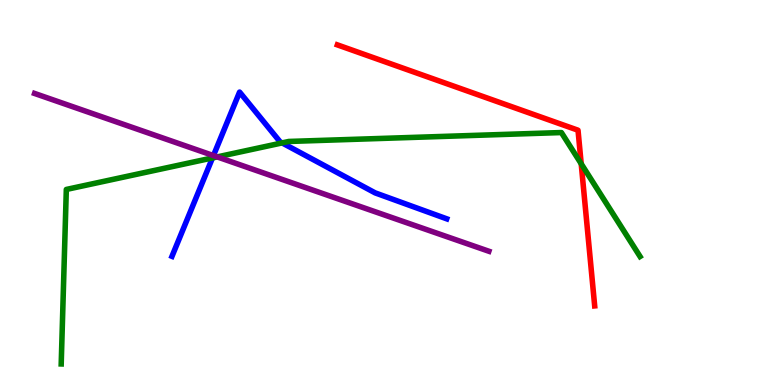[{'lines': ['blue', 'red'], 'intersections': []}, {'lines': ['green', 'red'], 'intersections': [{'x': 7.5, 'y': 5.75}]}, {'lines': ['purple', 'red'], 'intersections': []}, {'lines': ['blue', 'green'], 'intersections': [{'x': 2.74, 'y': 5.9}, {'x': 3.64, 'y': 6.29}]}, {'lines': ['blue', 'purple'], 'intersections': [{'x': 2.75, 'y': 5.96}]}, {'lines': ['green', 'purple'], 'intersections': [{'x': 2.8, 'y': 5.92}]}]